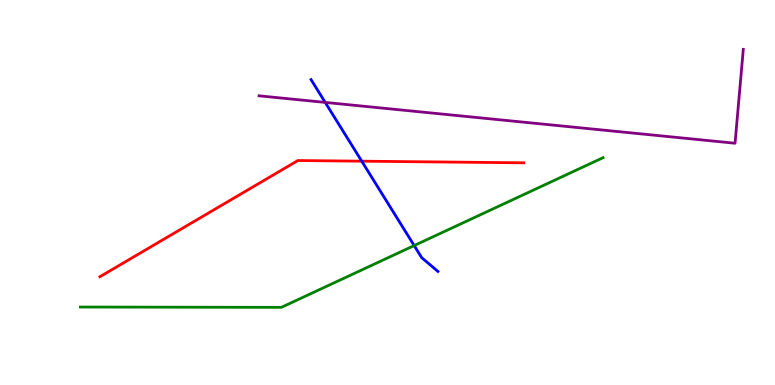[{'lines': ['blue', 'red'], 'intersections': [{'x': 4.67, 'y': 5.81}]}, {'lines': ['green', 'red'], 'intersections': []}, {'lines': ['purple', 'red'], 'intersections': []}, {'lines': ['blue', 'green'], 'intersections': [{'x': 5.34, 'y': 3.62}]}, {'lines': ['blue', 'purple'], 'intersections': [{'x': 4.2, 'y': 7.34}]}, {'lines': ['green', 'purple'], 'intersections': []}]